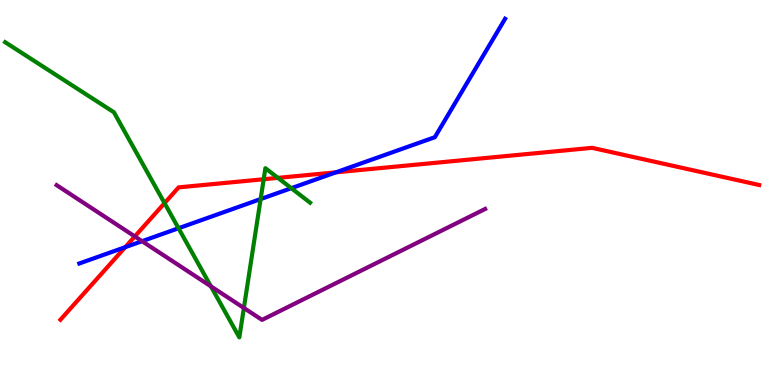[{'lines': ['blue', 'red'], 'intersections': [{'x': 1.62, 'y': 3.58}, {'x': 4.34, 'y': 5.52}]}, {'lines': ['green', 'red'], 'intersections': [{'x': 2.12, 'y': 4.72}, {'x': 3.4, 'y': 5.34}, {'x': 3.59, 'y': 5.38}]}, {'lines': ['purple', 'red'], 'intersections': [{'x': 1.74, 'y': 3.86}]}, {'lines': ['blue', 'green'], 'intersections': [{'x': 2.3, 'y': 4.07}, {'x': 3.36, 'y': 4.83}, {'x': 3.76, 'y': 5.11}]}, {'lines': ['blue', 'purple'], 'intersections': [{'x': 1.83, 'y': 3.74}]}, {'lines': ['green', 'purple'], 'intersections': [{'x': 2.72, 'y': 2.56}, {'x': 3.15, 'y': 2.0}]}]